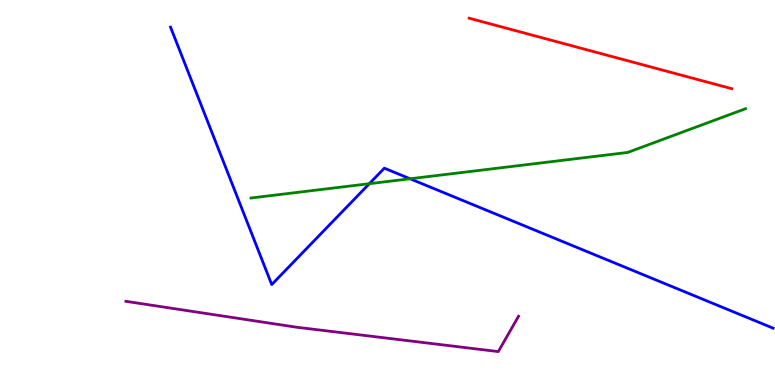[{'lines': ['blue', 'red'], 'intersections': []}, {'lines': ['green', 'red'], 'intersections': []}, {'lines': ['purple', 'red'], 'intersections': []}, {'lines': ['blue', 'green'], 'intersections': [{'x': 4.77, 'y': 5.23}, {'x': 5.29, 'y': 5.36}]}, {'lines': ['blue', 'purple'], 'intersections': []}, {'lines': ['green', 'purple'], 'intersections': []}]